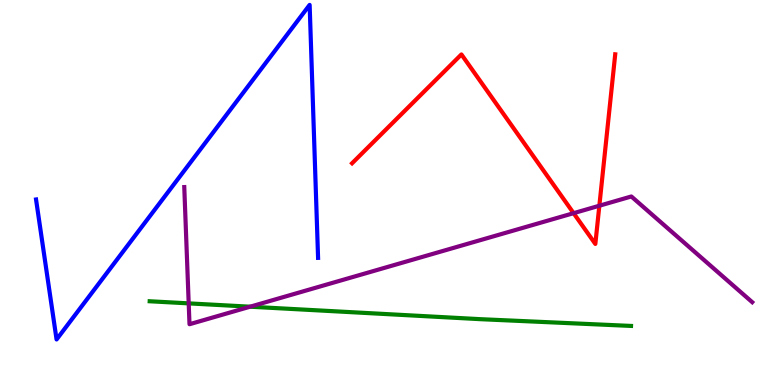[{'lines': ['blue', 'red'], 'intersections': []}, {'lines': ['green', 'red'], 'intersections': []}, {'lines': ['purple', 'red'], 'intersections': [{'x': 7.4, 'y': 4.46}, {'x': 7.73, 'y': 4.66}]}, {'lines': ['blue', 'green'], 'intersections': []}, {'lines': ['blue', 'purple'], 'intersections': []}, {'lines': ['green', 'purple'], 'intersections': [{'x': 2.43, 'y': 2.12}, {'x': 3.23, 'y': 2.03}]}]